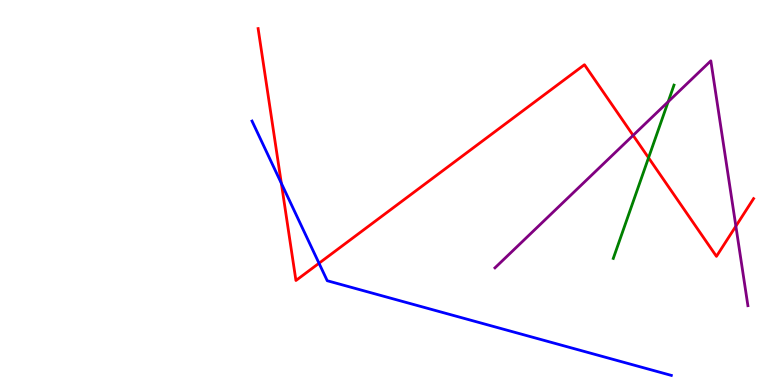[{'lines': ['blue', 'red'], 'intersections': [{'x': 3.63, 'y': 5.24}, {'x': 4.12, 'y': 3.16}]}, {'lines': ['green', 'red'], 'intersections': [{'x': 8.37, 'y': 5.9}]}, {'lines': ['purple', 'red'], 'intersections': [{'x': 8.17, 'y': 6.48}, {'x': 9.5, 'y': 4.13}]}, {'lines': ['blue', 'green'], 'intersections': []}, {'lines': ['blue', 'purple'], 'intersections': []}, {'lines': ['green', 'purple'], 'intersections': [{'x': 8.62, 'y': 7.36}]}]